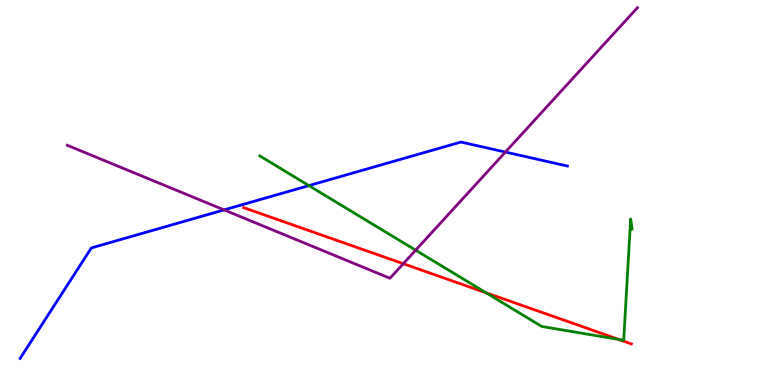[{'lines': ['blue', 'red'], 'intersections': []}, {'lines': ['green', 'red'], 'intersections': [{'x': 6.27, 'y': 2.4}, {'x': 7.98, 'y': 1.18}]}, {'lines': ['purple', 'red'], 'intersections': [{'x': 5.2, 'y': 3.15}]}, {'lines': ['blue', 'green'], 'intersections': [{'x': 3.99, 'y': 5.18}]}, {'lines': ['blue', 'purple'], 'intersections': [{'x': 2.89, 'y': 4.55}, {'x': 6.52, 'y': 6.05}]}, {'lines': ['green', 'purple'], 'intersections': [{'x': 5.36, 'y': 3.5}]}]